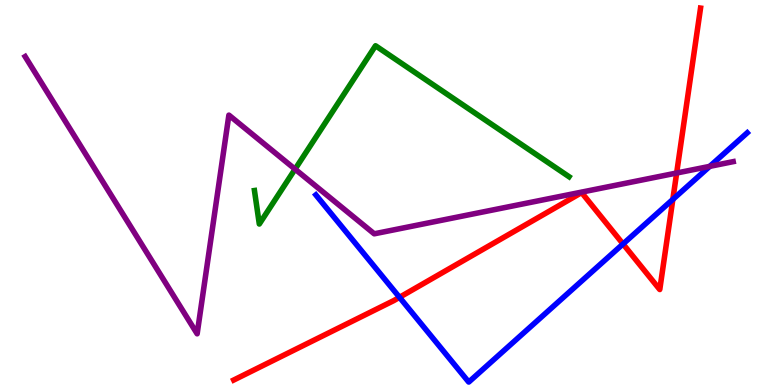[{'lines': ['blue', 'red'], 'intersections': [{'x': 5.15, 'y': 2.28}, {'x': 8.04, 'y': 3.66}, {'x': 8.68, 'y': 4.82}]}, {'lines': ['green', 'red'], 'intersections': []}, {'lines': ['purple', 'red'], 'intersections': [{'x': 8.73, 'y': 5.51}]}, {'lines': ['blue', 'green'], 'intersections': []}, {'lines': ['blue', 'purple'], 'intersections': [{'x': 9.16, 'y': 5.68}]}, {'lines': ['green', 'purple'], 'intersections': [{'x': 3.81, 'y': 5.61}]}]